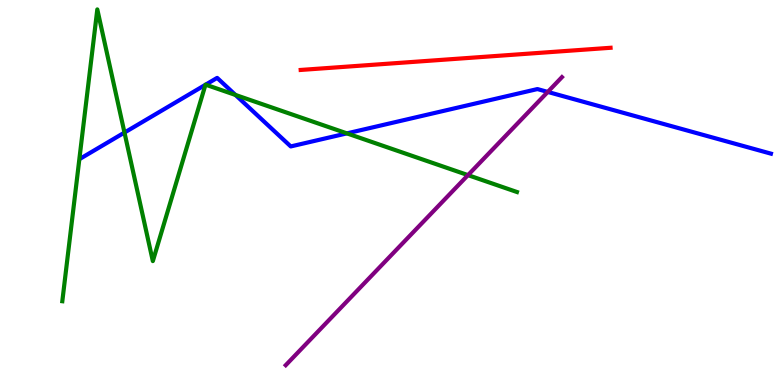[{'lines': ['blue', 'red'], 'intersections': []}, {'lines': ['green', 'red'], 'intersections': []}, {'lines': ['purple', 'red'], 'intersections': []}, {'lines': ['blue', 'green'], 'intersections': [{'x': 1.61, 'y': 6.56}, {'x': 2.65, 'y': 7.8}, {'x': 2.65, 'y': 7.8}, {'x': 3.04, 'y': 7.53}, {'x': 4.48, 'y': 6.54}]}, {'lines': ['blue', 'purple'], 'intersections': [{'x': 7.07, 'y': 7.61}]}, {'lines': ['green', 'purple'], 'intersections': [{'x': 6.04, 'y': 5.45}]}]